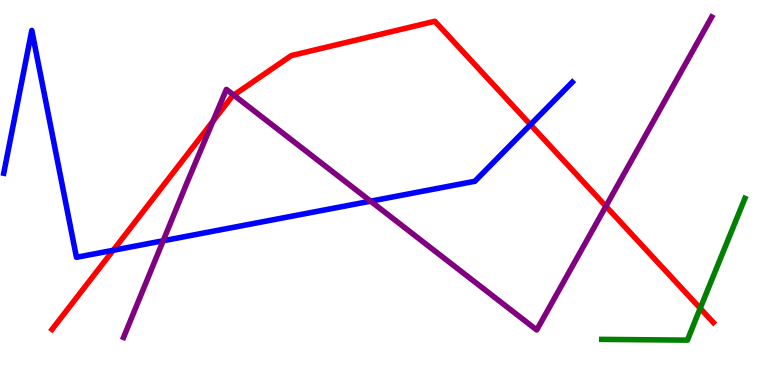[{'lines': ['blue', 'red'], 'intersections': [{'x': 1.46, 'y': 3.5}, {'x': 6.84, 'y': 6.76}]}, {'lines': ['green', 'red'], 'intersections': [{'x': 9.03, 'y': 1.99}]}, {'lines': ['purple', 'red'], 'intersections': [{'x': 2.75, 'y': 6.85}, {'x': 3.02, 'y': 7.53}, {'x': 7.82, 'y': 4.64}]}, {'lines': ['blue', 'green'], 'intersections': []}, {'lines': ['blue', 'purple'], 'intersections': [{'x': 2.11, 'y': 3.75}, {'x': 4.78, 'y': 4.77}]}, {'lines': ['green', 'purple'], 'intersections': []}]